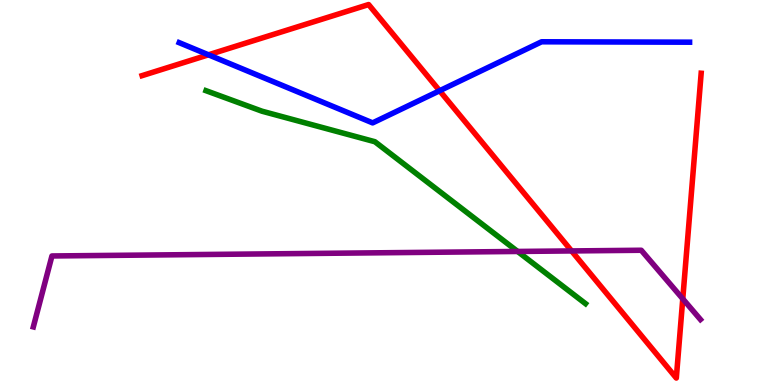[{'lines': ['blue', 'red'], 'intersections': [{'x': 2.69, 'y': 8.58}, {'x': 5.67, 'y': 7.64}]}, {'lines': ['green', 'red'], 'intersections': []}, {'lines': ['purple', 'red'], 'intersections': [{'x': 7.38, 'y': 3.48}, {'x': 8.81, 'y': 2.24}]}, {'lines': ['blue', 'green'], 'intersections': []}, {'lines': ['blue', 'purple'], 'intersections': []}, {'lines': ['green', 'purple'], 'intersections': [{'x': 6.68, 'y': 3.47}]}]